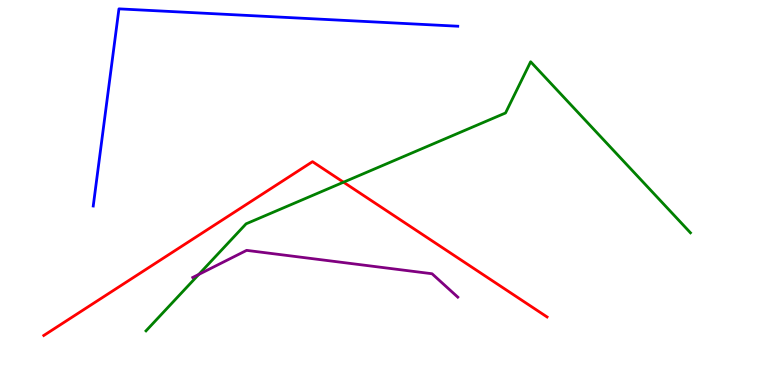[{'lines': ['blue', 'red'], 'intersections': []}, {'lines': ['green', 'red'], 'intersections': [{'x': 4.43, 'y': 5.27}]}, {'lines': ['purple', 'red'], 'intersections': []}, {'lines': ['blue', 'green'], 'intersections': []}, {'lines': ['blue', 'purple'], 'intersections': []}, {'lines': ['green', 'purple'], 'intersections': [{'x': 2.56, 'y': 2.87}]}]